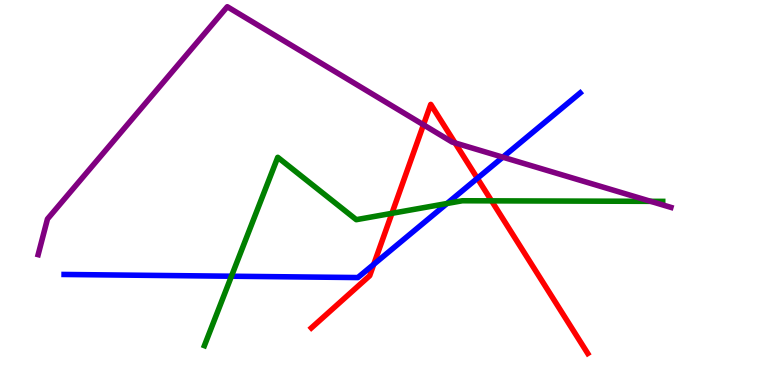[{'lines': ['blue', 'red'], 'intersections': [{'x': 4.82, 'y': 3.13}, {'x': 6.16, 'y': 5.37}]}, {'lines': ['green', 'red'], 'intersections': [{'x': 5.06, 'y': 4.46}, {'x': 6.34, 'y': 4.78}]}, {'lines': ['purple', 'red'], 'intersections': [{'x': 5.46, 'y': 6.76}, {'x': 5.87, 'y': 6.29}]}, {'lines': ['blue', 'green'], 'intersections': [{'x': 2.99, 'y': 2.83}, {'x': 5.77, 'y': 4.71}]}, {'lines': ['blue', 'purple'], 'intersections': [{'x': 6.49, 'y': 5.92}]}, {'lines': ['green', 'purple'], 'intersections': [{'x': 8.4, 'y': 4.77}]}]